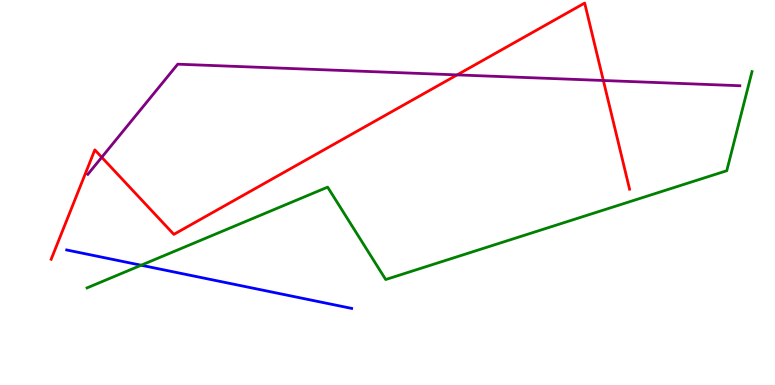[{'lines': ['blue', 'red'], 'intersections': []}, {'lines': ['green', 'red'], 'intersections': []}, {'lines': ['purple', 'red'], 'intersections': [{'x': 1.31, 'y': 5.91}, {'x': 5.9, 'y': 8.05}, {'x': 7.79, 'y': 7.91}]}, {'lines': ['blue', 'green'], 'intersections': [{'x': 1.82, 'y': 3.11}]}, {'lines': ['blue', 'purple'], 'intersections': []}, {'lines': ['green', 'purple'], 'intersections': []}]